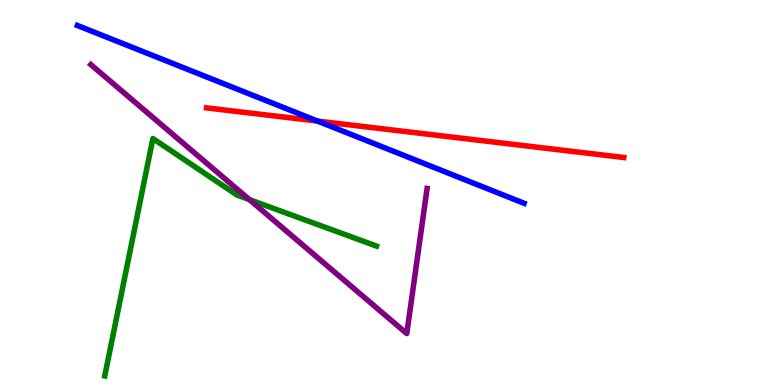[{'lines': ['blue', 'red'], 'intersections': [{'x': 4.1, 'y': 6.86}]}, {'lines': ['green', 'red'], 'intersections': []}, {'lines': ['purple', 'red'], 'intersections': []}, {'lines': ['blue', 'green'], 'intersections': []}, {'lines': ['blue', 'purple'], 'intersections': []}, {'lines': ['green', 'purple'], 'intersections': [{'x': 3.22, 'y': 4.82}]}]